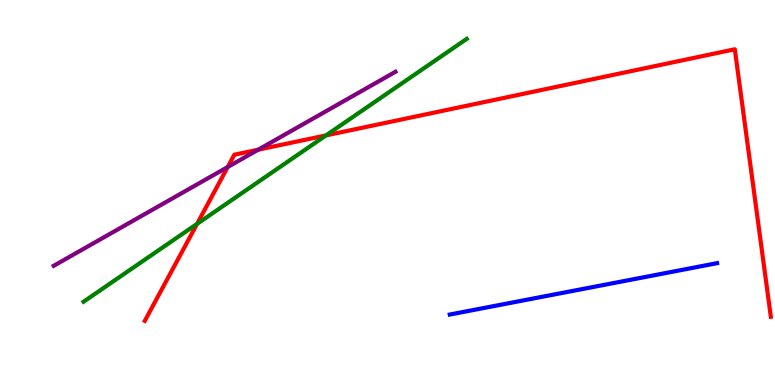[{'lines': ['blue', 'red'], 'intersections': []}, {'lines': ['green', 'red'], 'intersections': [{'x': 2.54, 'y': 4.19}, {'x': 4.21, 'y': 6.48}]}, {'lines': ['purple', 'red'], 'intersections': [{'x': 2.94, 'y': 5.66}, {'x': 3.33, 'y': 6.11}]}, {'lines': ['blue', 'green'], 'intersections': []}, {'lines': ['blue', 'purple'], 'intersections': []}, {'lines': ['green', 'purple'], 'intersections': []}]